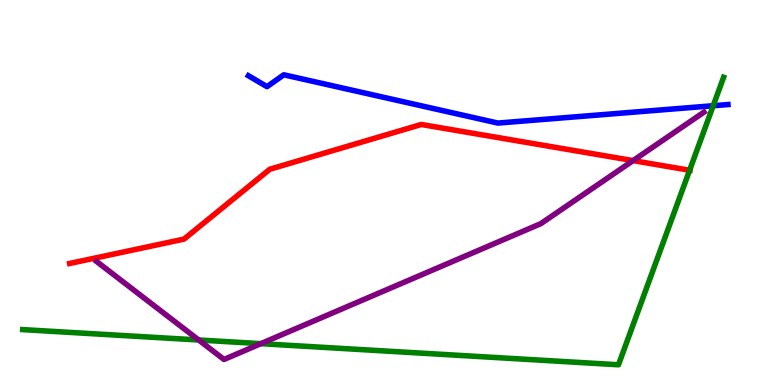[{'lines': ['blue', 'red'], 'intersections': []}, {'lines': ['green', 'red'], 'intersections': [{'x': 8.9, 'y': 5.58}]}, {'lines': ['purple', 'red'], 'intersections': [{'x': 8.17, 'y': 5.83}]}, {'lines': ['blue', 'green'], 'intersections': [{'x': 9.2, 'y': 7.25}]}, {'lines': ['blue', 'purple'], 'intersections': []}, {'lines': ['green', 'purple'], 'intersections': [{'x': 2.56, 'y': 1.17}, {'x': 3.37, 'y': 1.07}]}]